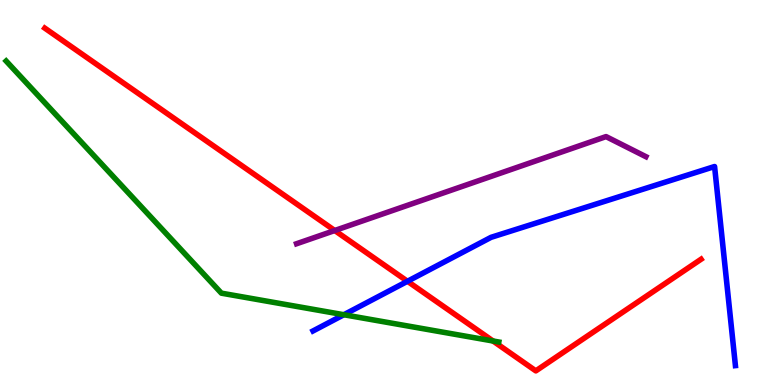[{'lines': ['blue', 'red'], 'intersections': [{'x': 5.26, 'y': 2.69}]}, {'lines': ['green', 'red'], 'intersections': [{'x': 6.36, 'y': 1.14}]}, {'lines': ['purple', 'red'], 'intersections': [{'x': 4.32, 'y': 4.01}]}, {'lines': ['blue', 'green'], 'intersections': [{'x': 4.44, 'y': 1.83}]}, {'lines': ['blue', 'purple'], 'intersections': []}, {'lines': ['green', 'purple'], 'intersections': []}]